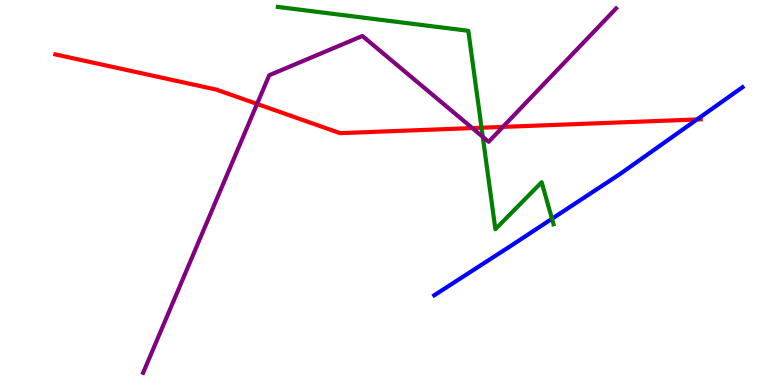[{'lines': ['blue', 'red'], 'intersections': [{'x': 8.99, 'y': 6.9}]}, {'lines': ['green', 'red'], 'intersections': [{'x': 6.21, 'y': 6.68}]}, {'lines': ['purple', 'red'], 'intersections': [{'x': 3.32, 'y': 7.3}, {'x': 6.09, 'y': 6.67}, {'x': 6.49, 'y': 6.7}]}, {'lines': ['blue', 'green'], 'intersections': [{'x': 7.12, 'y': 4.32}]}, {'lines': ['blue', 'purple'], 'intersections': []}, {'lines': ['green', 'purple'], 'intersections': [{'x': 6.23, 'y': 6.45}]}]